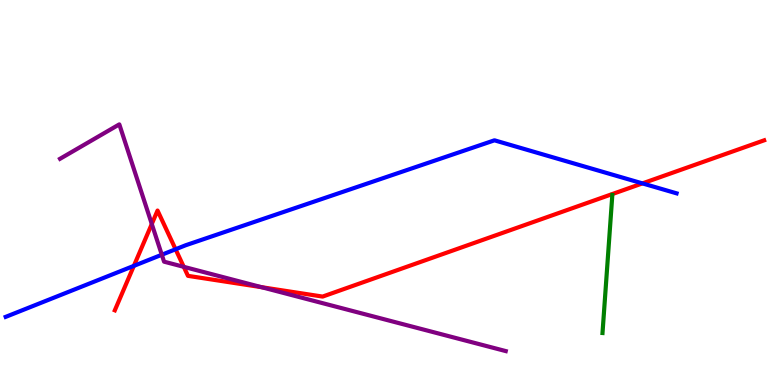[{'lines': ['blue', 'red'], 'intersections': [{'x': 1.73, 'y': 3.09}, {'x': 2.27, 'y': 3.53}, {'x': 8.29, 'y': 5.24}]}, {'lines': ['green', 'red'], 'intersections': []}, {'lines': ['purple', 'red'], 'intersections': [{'x': 1.96, 'y': 4.18}, {'x': 2.37, 'y': 3.07}, {'x': 3.37, 'y': 2.54}]}, {'lines': ['blue', 'green'], 'intersections': []}, {'lines': ['blue', 'purple'], 'intersections': [{'x': 2.09, 'y': 3.38}]}, {'lines': ['green', 'purple'], 'intersections': []}]